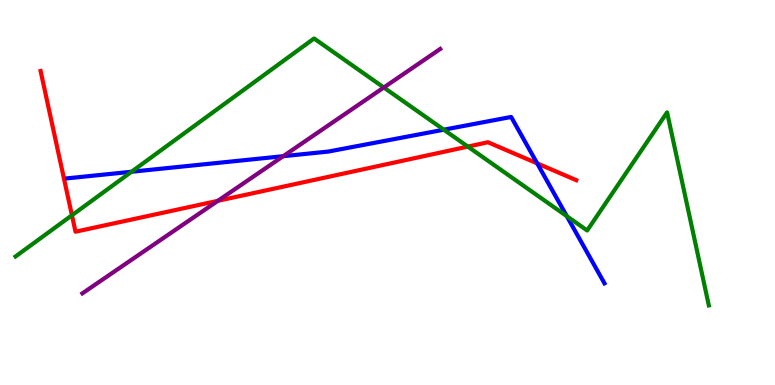[{'lines': ['blue', 'red'], 'intersections': [{'x': 6.93, 'y': 5.76}]}, {'lines': ['green', 'red'], 'intersections': [{'x': 0.928, 'y': 4.41}, {'x': 6.04, 'y': 6.19}]}, {'lines': ['purple', 'red'], 'intersections': [{'x': 2.81, 'y': 4.78}]}, {'lines': ['blue', 'green'], 'intersections': [{'x': 1.7, 'y': 5.54}, {'x': 5.73, 'y': 6.63}, {'x': 7.31, 'y': 4.39}]}, {'lines': ['blue', 'purple'], 'intersections': [{'x': 3.65, 'y': 5.94}]}, {'lines': ['green', 'purple'], 'intersections': [{'x': 4.95, 'y': 7.73}]}]